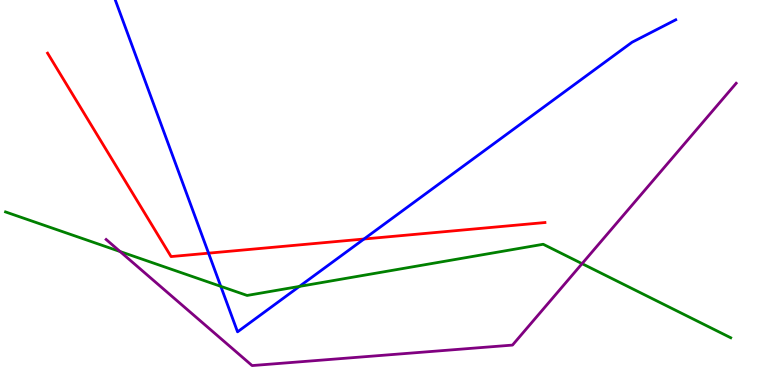[{'lines': ['blue', 'red'], 'intersections': [{'x': 2.69, 'y': 3.42}, {'x': 4.7, 'y': 3.79}]}, {'lines': ['green', 'red'], 'intersections': []}, {'lines': ['purple', 'red'], 'intersections': []}, {'lines': ['blue', 'green'], 'intersections': [{'x': 2.85, 'y': 2.56}, {'x': 3.86, 'y': 2.56}]}, {'lines': ['blue', 'purple'], 'intersections': []}, {'lines': ['green', 'purple'], 'intersections': [{'x': 1.55, 'y': 3.47}, {'x': 7.51, 'y': 3.15}]}]